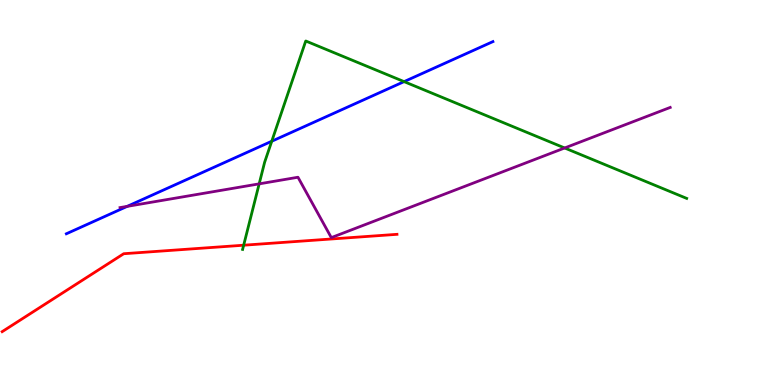[{'lines': ['blue', 'red'], 'intersections': []}, {'lines': ['green', 'red'], 'intersections': [{'x': 3.14, 'y': 3.63}]}, {'lines': ['purple', 'red'], 'intersections': []}, {'lines': ['blue', 'green'], 'intersections': [{'x': 3.51, 'y': 6.33}, {'x': 5.21, 'y': 7.88}]}, {'lines': ['blue', 'purple'], 'intersections': [{'x': 1.64, 'y': 4.64}]}, {'lines': ['green', 'purple'], 'intersections': [{'x': 3.34, 'y': 5.22}, {'x': 7.29, 'y': 6.16}]}]